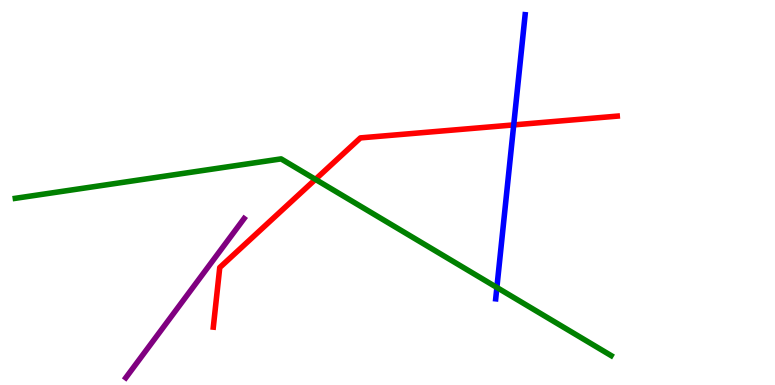[{'lines': ['blue', 'red'], 'intersections': [{'x': 6.63, 'y': 6.76}]}, {'lines': ['green', 'red'], 'intersections': [{'x': 4.07, 'y': 5.34}]}, {'lines': ['purple', 'red'], 'intersections': []}, {'lines': ['blue', 'green'], 'intersections': [{'x': 6.41, 'y': 2.53}]}, {'lines': ['blue', 'purple'], 'intersections': []}, {'lines': ['green', 'purple'], 'intersections': []}]